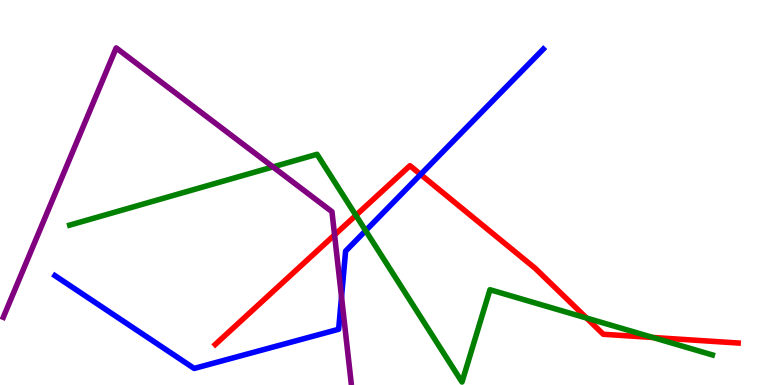[{'lines': ['blue', 'red'], 'intersections': [{'x': 5.43, 'y': 5.47}]}, {'lines': ['green', 'red'], 'intersections': [{'x': 4.59, 'y': 4.41}, {'x': 7.57, 'y': 1.74}, {'x': 8.42, 'y': 1.23}]}, {'lines': ['purple', 'red'], 'intersections': [{'x': 4.32, 'y': 3.9}]}, {'lines': ['blue', 'green'], 'intersections': [{'x': 4.72, 'y': 4.01}]}, {'lines': ['blue', 'purple'], 'intersections': [{'x': 4.41, 'y': 2.29}]}, {'lines': ['green', 'purple'], 'intersections': [{'x': 3.52, 'y': 5.66}]}]